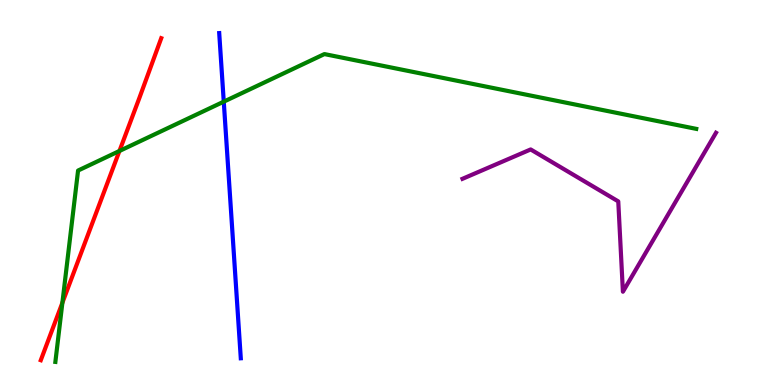[{'lines': ['blue', 'red'], 'intersections': []}, {'lines': ['green', 'red'], 'intersections': [{'x': 0.805, 'y': 2.14}, {'x': 1.54, 'y': 6.08}]}, {'lines': ['purple', 'red'], 'intersections': []}, {'lines': ['blue', 'green'], 'intersections': [{'x': 2.89, 'y': 7.36}]}, {'lines': ['blue', 'purple'], 'intersections': []}, {'lines': ['green', 'purple'], 'intersections': []}]